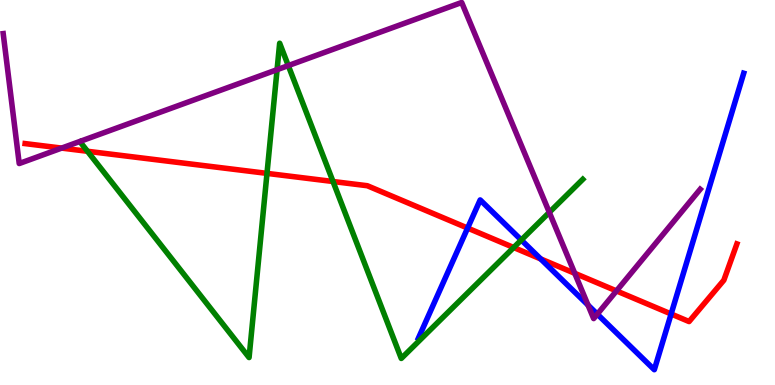[{'lines': ['blue', 'red'], 'intersections': [{'x': 6.03, 'y': 4.08}, {'x': 6.98, 'y': 3.27}, {'x': 8.66, 'y': 1.84}]}, {'lines': ['green', 'red'], 'intersections': [{'x': 1.13, 'y': 6.07}, {'x': 3.45, 'y': 5.5}, {'x': 4.3, 'y': 5.29}, {'x': 6.63, 'y': 3.57}]}, {'lines': ['purple', 'red'], 'intersections': [{'x': 0.795, 'y': 6.15}, {'x': 7.42, 'y': 2.9}, {'x': 7.95, 'y': 2.44}]}, {'lines': ['blue', 'green'], 'intersections': [{'x': 6.73, 'y': 3.77}]}, {'lines': ['blue', 'purple'], 'intersections': [{'x': 7.59, 'y': 2.08}, {'x': 7.71, 'y': 1.84}]}, {'lines': ['green', 'purple'], 'intersections': [{'x': 3.58, 'y': 8.19}, {'x': 3.72, 'y': 8.3}, {'x': 7.09, 'y': 4.48}]}]